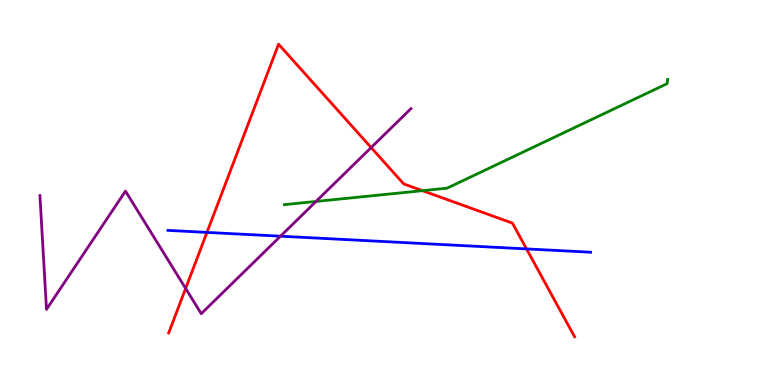[{'lines': ['blue', 'red'], 'intersections': [{'x': 2.67, 'y': 3.96}, {'x': 6.79, 'y': 3.53}]}, {'lines': ['green', 'red'], 'intersections': [{'x': 5.45, 'y': 5.05}]}, {'lines': ['purple', 'red'], 'intersections': [{'x': 2.4, 'y': 2.51}, {'x': 4.79, 'y': 6.17}]}, {'lines': ['blue', 'green'], 'intersections': []}, {'lines': ['blue', 'purple'], 'intersections': [{'x': 3.62, 'y': 3.86}]}, {'lines': ['green', 'purple'], 'intersections': [{'x': 4.08, 'y': 4.77}]}]